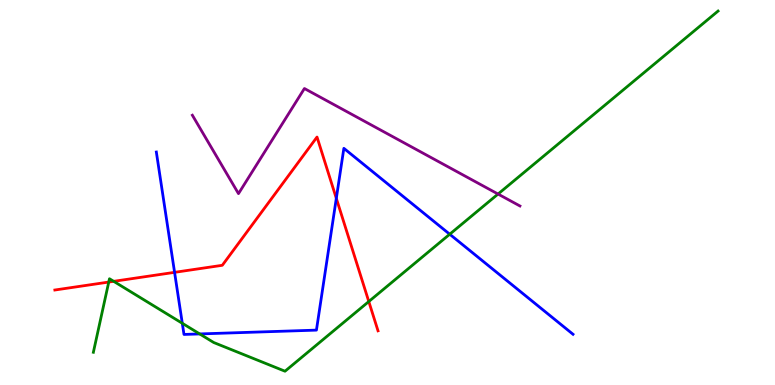[{'lines': ['blue', 'red'], 'intersections': [{'x': 2.25, 'y': 2.93}, {'x': 4.34, 'y': 4.85}]}, {'lines': ['green', 'red'], 'intersections': [{'x': 1.4, 'y': 2.67}, {'x': 1.47, 'y': 2.69}, {'x': 4.76, 'y': 2.17}]}, {'lines': ['purple', 'red'], 'intersections': []}, {'lines': ['blue', 'green'], 'intersections': [{'x': 2.35, 'y': 1.6}, {'x': 2.58, 'y': 1.33}, {'x': 5.8, 'y': 3.92}]}, {'lines': ['blue', 'purple'], 'intersections': []}, {'lines': ['green', 'purple'], 'intersections': [{'x': 6.43, 'y': 4.96}]}]